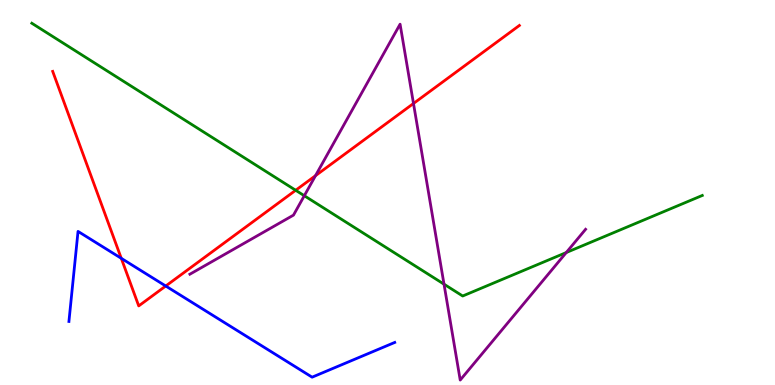[{'lines': ['blue', 'red'], 'intersections': [{'x': 1.56, 'y': 3.29}, {'x': 2.14, 'y': 2.57}]}, {'lines': ['green', 'red'], 'intersections': [{'x': 3.82, 'y': 5.06}]}, {'lines': ['purple', 'red'], 'intersections': [{'x': 4.07, 'y': 5.44}, {'x': 5.34, 'y': 7.31}]}, {'lines': ['blue', 'green'], 'intersections': []}, {'lines': ['blue', 'purple'], 'intersections': []}, {'lines': ['green', 'purple'], 'intersections': [{'x': 3.93, 'y': 4.92}, {'x': 5.73, 'y': 2.62}, {'x': 7.31, 'y': 3.44}]}]